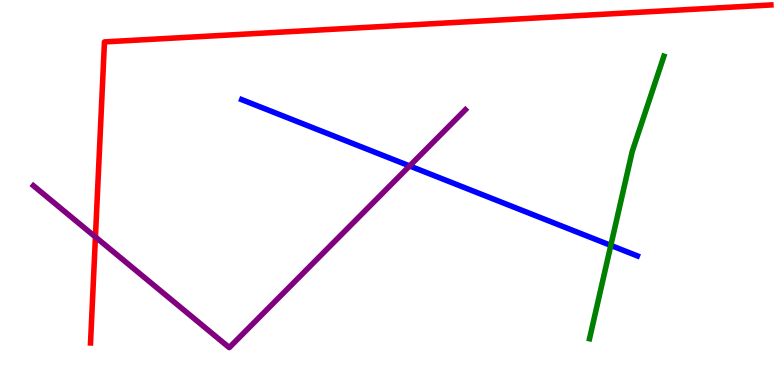[{'lines': ['blue', 'red'], 'intersections': []}, {'lines': ['green', 'red'], 'intersections': []}, {'lines': ['purple', 'red'], 'intersections': [{'x': 1.23, 'y': 3.84}]}, {'lines': ['blue', 'green'], 'intersections': [{'x': 7.88, 'y': 3.63}]}, {'lines': ['blue', 'purple'], 'intersections': [{'x': 5.29, 'y': 5.69}]}, {'lines': ['green', 'purple'], 'intersections': []}]